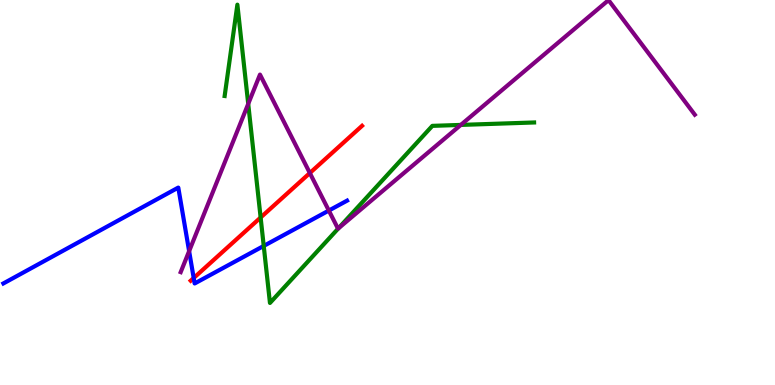[{'lines': ['blue', 'red'], 'intersections': [{'x': 2.5, 'y': 2.78}]}, {'lines': ['green', 'red'], 'intersections': [{'x': 3.36, 'y': 4.35}]}, {'lines': ['purple', 'red'], 'intersections': [{'x': 4.0, 'y': 5.51}]}, {'lines': ['blue', 'green'], 'intersections': [{'x': 3.4, 'y': 3.61}]}, {'lines': ['blue', 'purple'], 'intersections': [{'x': 2.44, 'y': 3.48}, {'x': 4.24, 'y': 4.53}]}, {'lines': ['green', 'purple'], 'intersections': [{'x': 3.2, 'y': 7.3}, {'x': 4.37, 'y': 4.07}, {'x': 5.95, 'y': 6.76}]}]